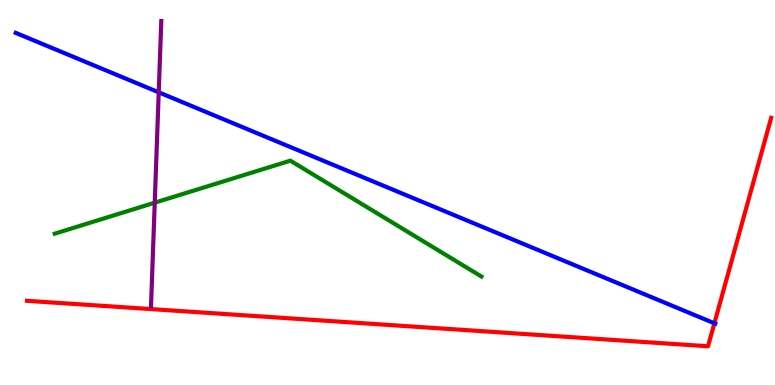[{'lines': ['blue', 'red'], 'intersections': [{'x': 9.22, 'y': 1.6}]}, {'lines': ['green', 'red'], 'intersections': []}, {'lines': ['purple', 'red'], 'intersections': []}, {'lines': ['blue', 'green'], 'intersections': []}, {'lines': ['blue', 'purple'], 'intersections': [{'x': 2.05, 'y': 7.6}]}, {'lines': ['green', 'purple'], 'intersections': [{'x': 2.0, 'y': 4.74}]}]